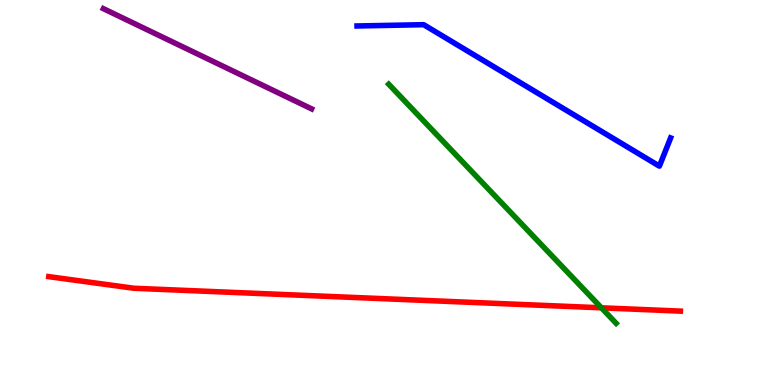[{'lines': ['blue', 'red'], 'intersections': []}, {'lines': ['green', 'red'], 'intersections': [{'x': 7.76, 'y': 2.0}]}, {'lines': ['purple', 'red'], 'intersections': []}, {'lines': ['blue', 'green'], 'intersections': []}, {'lines': ['blue', 'purple'], 'intersections': []}, {'lines': ['green', 'purple'], 'intersections': []}]